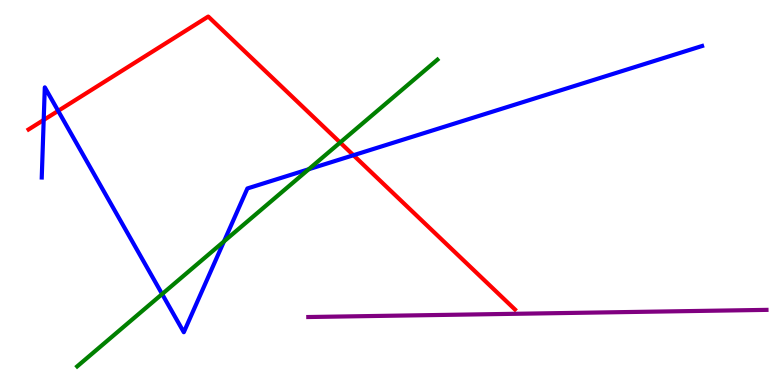[{'lines': ['blue', 'red'], 'intersections': [{'x': 0.564, 'y': 6.88}, {'x': 0.75, 'y': 7.12}, {'x': 4.56, 'y': 5.97}]}, {'lines': ['green', 'red'], 'intersections': [{'x': 4.39, 'y': 6.3}]}, {'lines': ['purple', 'red'], 'intersections': []}, {'lines': ['blue', 'green'], 'intersections': [{'x': 2.09, 'y': 2.36}, {'x': 2.89, 'y': 3.73}, {'x': 3.98, 'y': 5.6}]}, {'lines': ['blue', 'purple'], 'intersections': []}, {'lines': ['green', 'purple'], 'intersections': []}]